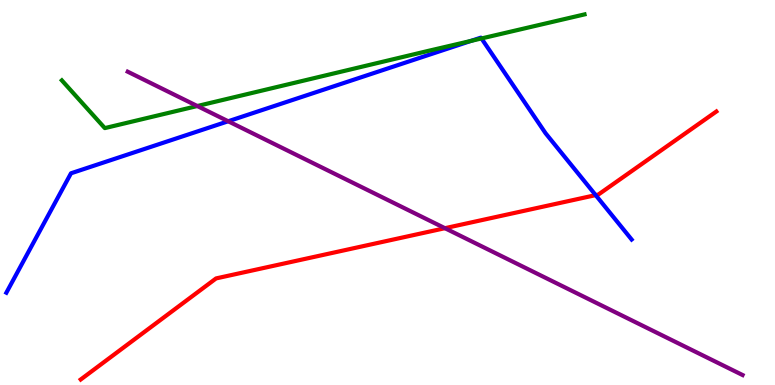[{'lines': ['blue', 'red'], 'intersections': [{'x': 7.69, 'y': 4.93}]}, {'lines': ['green', 'red'], 'intersections': []}, {'lines': ['purple', 'red'], 'intersections': [{'x': 5.74, 'y': 4.07}]}, {'lines': ['blue', 'green'], 'intersections': [{'x': 6.08, 'y': 8.94}, {'x': 6.21, 'y': 9.0}]}, {'lines': ['blue', 'purple'], 'intersections': [{'x': 2.94, 'y': 6.85}]}, {'lines': ['green', 'purple'], 'intersections': [{'x': 2.55, 'y': 7.25}]}]